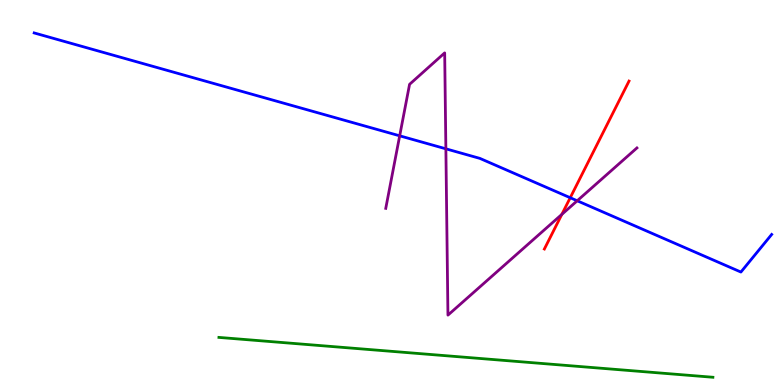[{'lines': ['blue', 'red'], 'intersections': [{'x': 7.36, 'y': 4.86}]}, {'lines': ['green', 'red'], 'intersections': []}, {'lines': ['purple', 'red'], 'intersections': [{'x': 7.25, 'y': 4.43}]}, {'lines': ['blue', 'green'], 'intersections': []}, {'lines': ['blue', 'purple'], 'intersections': [{'x': 5.16, 'y': 6.47}, {'x': 5.75, 'y': 6.13}, {'x': 7.45, 'y': 4.79}]}, {'lines': ['green', 'purple'], 'intersections': []}]